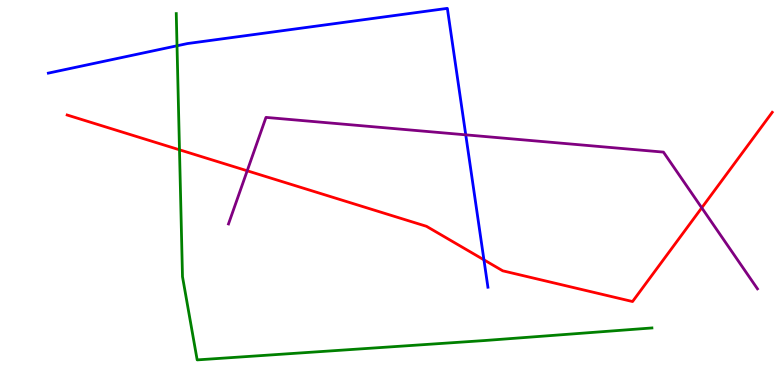[{'lines': ['blue', 'red'], 'intersections': [{'x': 6.24, 'y': 3.25}]}, {'lines': ['green', 'red'], 'intersections': [{'x': 2.32, 'y': 6.11}]}, {'lines': ['purple', 'red'], 'intersections': [{'x': 3.19, 'y': 5.56}, {'x': 9.05, 'y': 4.6}]}, {'lines': ['blue', 'green'], 'intersections': [{'x': 2.28, 'y': 8.81}]}, {'lines': ['blue', 'purple'], 'intersections': [{'x': 6.01, 'y': 6.5}]}, {'lines': ['green', 'purple'], 'intersections': []}]